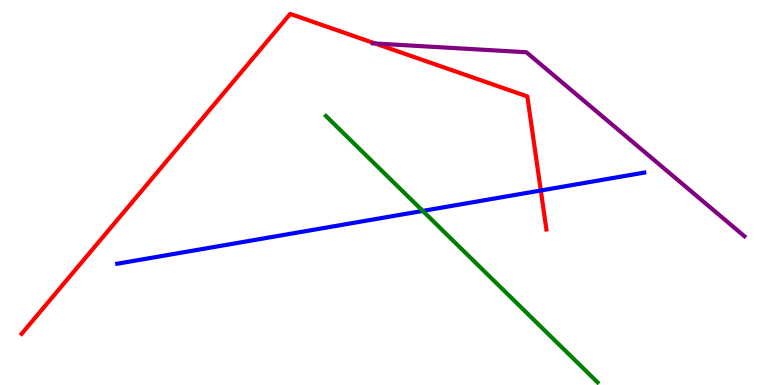[{'lines': ['blue', 'red'], 'intersections': [{'x': 6.98, 'y': 5.05}]}, {'lines': ['green', 'red'], 'intersections': []}, {'lines': ['purple', 'red'], 'intersections': [{'x': 4.84, 'y': 8.87}]}, {'lines': ['blue', 'green'], 'intersections': [{'x': 5.45, 'y': 4.52}]}, {'lines': ['blue', 'purple'], 'intersections': []}, {'lines': ['green', 'purple'], 'intersections': []}]